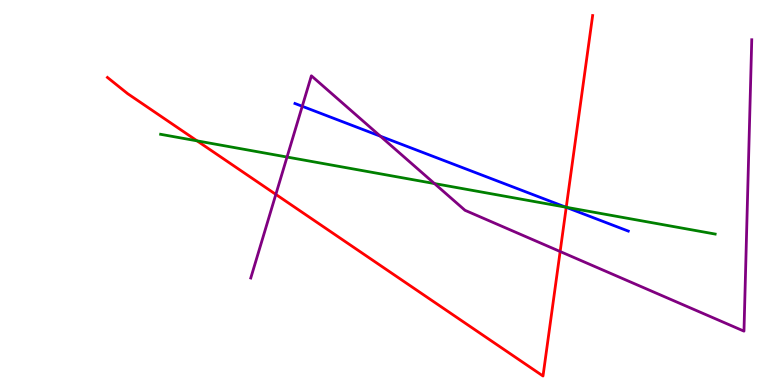[{'lines': ['blue', 'red'], 'intersections': [{'x': 7.31, 'y': 4.61}]}, {'lines': ['green', 'red'], 'intersections': [{'x': 2.54, 'y': 6.34}, {'x': 7.31, 'y': 4.62}]}, {'lines': ['purple', 'red'], 'intersections': [{'x': 3.56, 'y': 4.95}, {'x': 7.23, 'y': 3.47}]}, {'lines': ['blue', 'green'], 'intersections': [{'x': 7.3, 'y': 4.62}]}, {'lines': ['blue', 'purple'], 'intersections': [{'x': 3.9, 'y': 7.24}, {'x': 4.91, 'y': 6.46}]}, {'lines': ['green', 'purple'], 'intersections': [{'x': 3.7, 'y': 5.92}, {'x': 5.61, 'y': 5.23}]}]